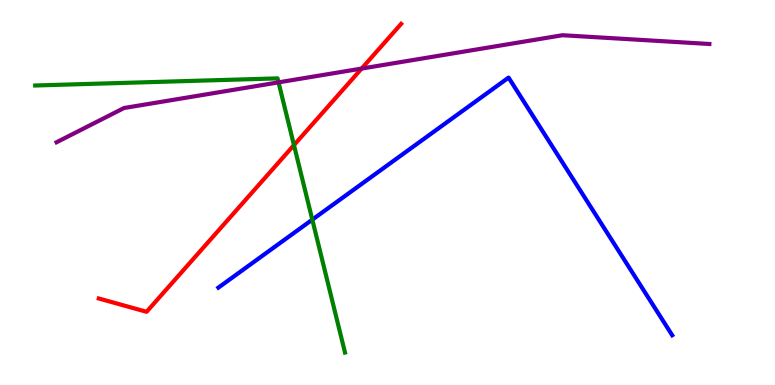[{'lines': ['blue', 'red'], 'intersections': []}, {'lines': ['green', 'red'], 'intersections': [{'x': 3.79, 'y': 6.23}]}, {'lines': ['purple', 'red'], 'intersections': [{'x': 4.67, 'y': 8.22}]}, {'lines': ['blue', 'green'], 'intersections': [{'x': 4.03, 'y': 4.29}]}, {'lines': ['blue', 'purple'], 'intersections': []}, {'lines': ['green', 'purple'], 'intersections': [{'x': 3.59, 'y': 7.86}]}]